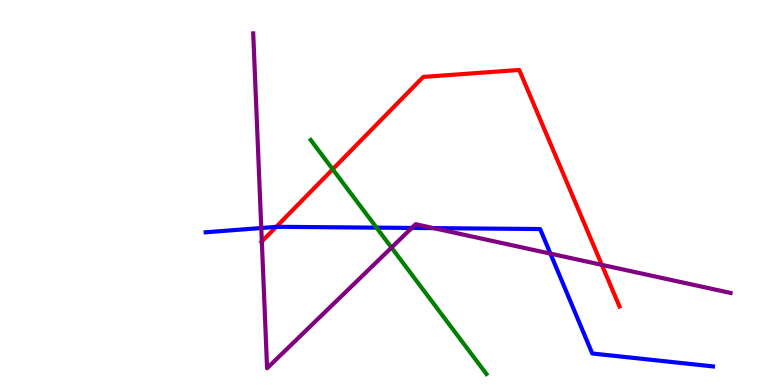[{'lines': ['blue', 'red'], 'intersections': [{'x': 3.56, 'y': 4.11}]}, {'lines': ['green', 'red'], 'intersections': [{'x': 4.29, 'y': 5.6}]}, {'lines': ['purple', 'red'], 'intersections': [{'x': 3.38, 'y': 3.73}, {'x': 7.77, 'y': 3.12}]}, {'lines': ['blue', 'green'], 'intersections': [{'x': 4.86, 'y': 4.09}]}, {'lines': ['blue', 'purple'], 'intersections': [{'x': 3.37, 'y': 4.08}, {'x': 5.31, 'y': 4.08}, {'x': 5.59, 'y': 4.07}, {'x': 7.1, 'y': 3.41}]}, {'lines': ['green', 'purple'], 'intersections': [{'x': 5.05, 'y': 3.57}]}]